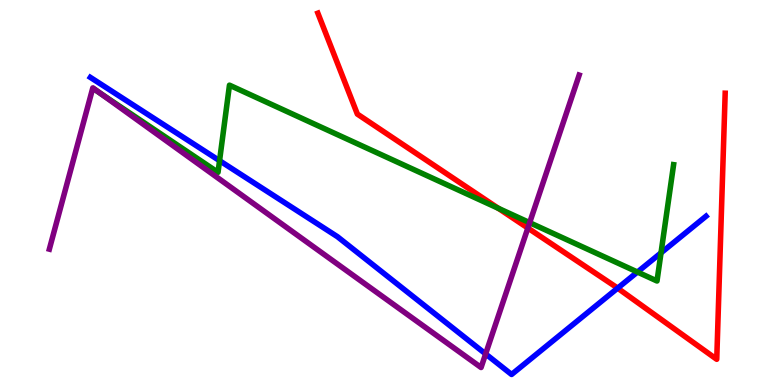[{'lines': ['blue', 'red'], 'intersections': [{'x': 7.97, 'y': 2.52}]}, {'lines': ['green', 'red'], 'intersections': [{'x': 6.43, 'y': 4.59}]}, {'lines': ['purple', 'red'], 'intersections': [{'x': 6.81, 'y': 4.08}]}, {'lines': ['blue', 'green'], 'intersections': [{'x': 2.83, 'y': 5.83}, {'x': 8.23, 'y': 2.93}, {'x': 8.53, 'y': 3.43}]}, {'lines': ['blue', 'purple'], 'intersections': [{'x': 6.27, 'y': 0.807}]}, {'lines': ['green', 'purple'], 'intersections': [{'x': 1.29, 'y': 7.58}, {'x': 6.83, 'y': 4.22}]}]